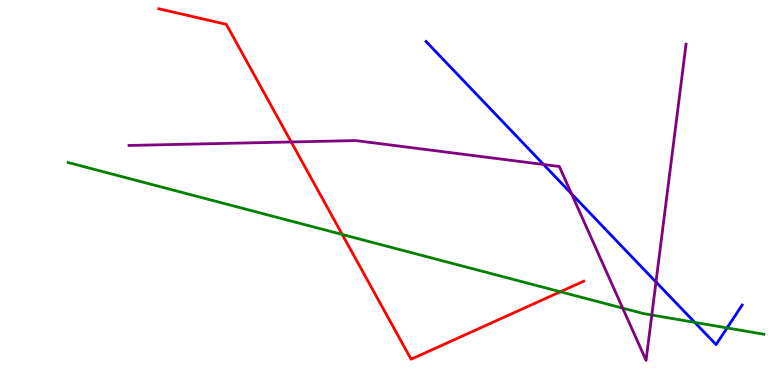[{'lines': ['blue', 'red'], 'intersections': []}, {'lines': ['green', 'red'], 'intersections': [{'x': 4.42, 'y': 3.91}, {'x': 7.23, 'y': 2.42}]}, {'lines': ['purple', 'red'], 'intersections': [{'x': 3.76, 'y': 6.31}]}, {'lines': ['blue', 'green'], 'intersections': [{'x': 8.96, 'y': 1.63}, {'x': 9.38, 'y': 1.48}]}, {'lines': ['blue', 'purple'], 'intersections': [{'x': 7.01, 'y': 5.73}, {'x': 7.37, 'y': 4.97}, {'x': 8.46, 'y': 2.68}]}, {'lines': ['green', 'purple'], 'intersections': [{'x': 8.03, 'y': 2.0}, {'x': 8.41, 'y': 1.82}]}]